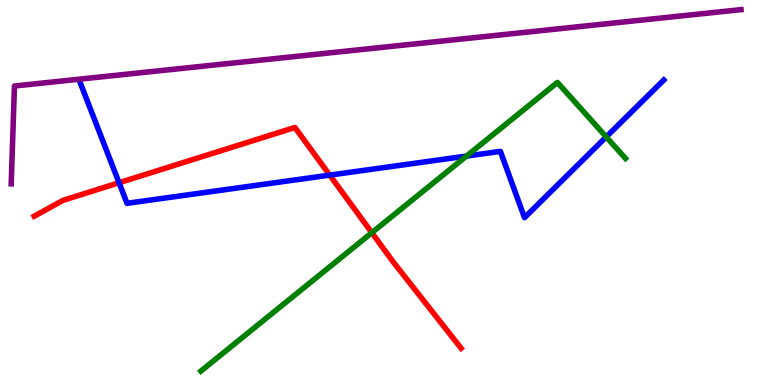[{'lines': ['blue', 'red'], 'intersections': [{'x': 1.54, 'y': 5.25}, {'x': 4.25, 'y': 5.45}]}, {'lines': ['green', 'red'], 'intersections': [{'x': 4.8, 'y': 3.96}]}, {'lines': ['purple', 'red'], 'intersections': []}, {'lines': ['blue', 'green'], 'intersections': [{'x': 6.02, 'y': 5.95}, {'x': 7.82, 'y': 6.44}]}, {'lines': ['blue', 'purple'], 'intersections': []}, {'lines': ['green', 'purple'], 'intersections': []}]